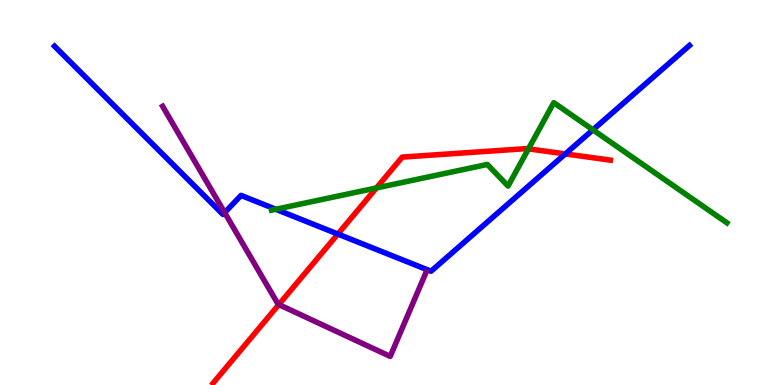[{'lines': ['blue', 'red'], 'intersections': [{'x': 4.36, 'y': 3.92}, {'x': 7.29, 'y': 6.0}]}, {'lines': ['green', 'red'], 'intersections': [{'x': 4.86, 'y': 5.12}, {'x': 6.82, 'y': 6.13}]}, {'lines': ['purple', 'red'], 'intersections': [{'x': 3.6, 'y': 2.09}]}, {'lines': ['blue', 'green'], 'intersections': [{'x': 3.56, 'y': 4.56}, {'x': 7.65, 'y': 6.63}]}, {'lines': ['blue', 'purple'], 'intersections': [{'x': 2.9, 'y': 4.48}]}, {'lines': ['green', 'purple'], 'intersections': []}]